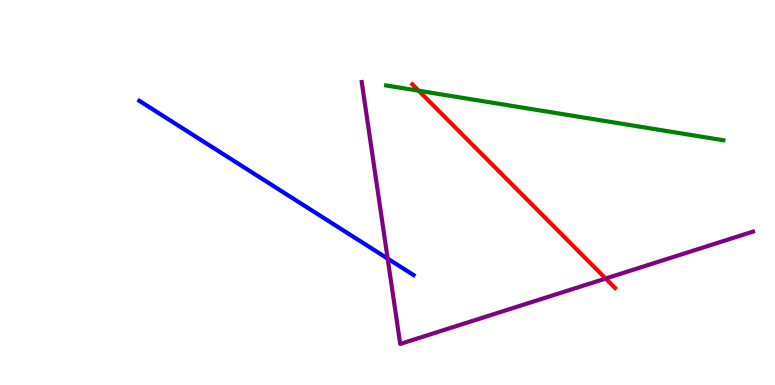[{'lines': ['blue', 'red'], 'intersections': []}, {'lines': ['green', 'red'], 'intersections': [{'x': 5.4, 'y': 7.64}]}, {'lines': ['purple', 'red'], 'intersections': [{'x': 7.82, 'y': 2.77}]}, {'lines': ['blue', 'green'], 'intersections': []}, {'lines': ['blue', 'purple'], 'intersections': [{'x': 5.0, 'y': 3.28}]}, {'lines': ['green', 'purple'], 'intersections': []}]